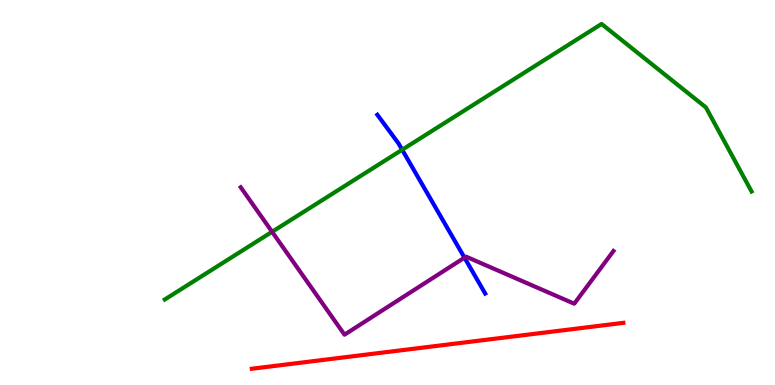[{'lines': ['blue', 'red'], 'intersections': []}, {'lines': ['green', 'red'], 'intersections': []}, {'lines': ['purple', 'red'], 'intersections': []}, {'lines': ['blue', 'green'], 'intersections': [{'x': 5.19, 'y': 6.11}]}, {'lines': ['blue', 'purple'], 'intersections': [{'x': 5.99, 'y': 3.31}]}, {'lines': ['green', 'purple'], 'intersections': [{'x': 3.51, 'y': 3.98}]}]